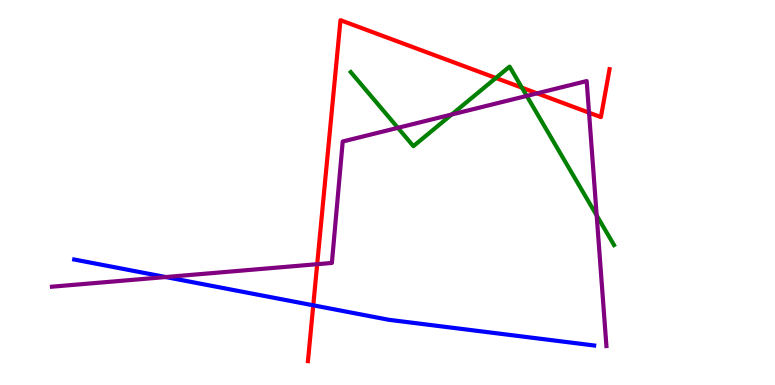[{'lines': ['blue', 'red'], 'intersections': [{'x': 4.04, 'y': 2.07}]}, {'lines': ['green', 'red'], 'intersections': [{'x': 6.4, 'y': 7.97}, {'x': 6.73, 'y': 7.72}]}, {'lines': ['purple', 'red'], 'intersections': [{'x': 4.09, 'y': 3.14}, {'x': 6.93, 'y': 7.58}, {'x': 7.6, 'y': 7.07}]}, {'lines': ['blue', 'green'], 'intersections': []}, {'lines': ['blue', 'purple'], 'intersections': [{'x': 2.14, 'y': 2.8}]}, {'lines': ['green', 'purple'], 'intersections': [{'x': 5.13, 'y': 6.68}, {'x': 5.83, 'y': 7.03}, {'x': 6.8, 'y': 7.51}, {'x': 7.7, 'y': 4.4}]}]